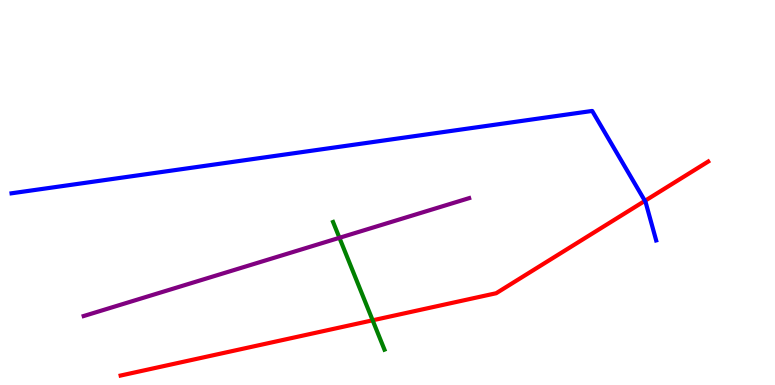[{'lines': ['blue', 'red'], 'intersections': [{'x': 8.32, 'y': 4.78}]}, {'lines': ['green', 'red'], 'intersections': [{'x': 4.81, 'y': 1.68}]}, {'lines': ['purple', 'red'], 'intersections': []}, {'lines': ['blue', 'green'], 'intersections': []}, {'lines': ['blue', 'purple'], 'intersections': []}, {'lines': ['green', 'purple'], 'intersections': [{'x': 4.38, 'y': 3.82}]}]